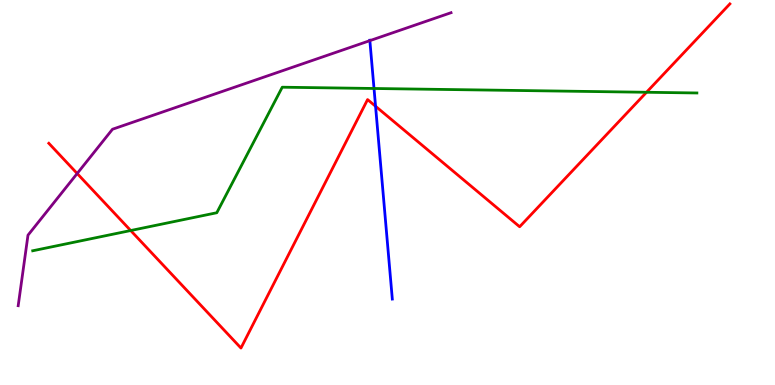[{'lines': ['blue', 'red'], 'intersections': [{'x': 4.85, 'y': 7.24}]}, {'lines': ['green', 'red'], 'intersections': [{'x': 1.69, 'y': 4.01}, {'x': 8.34, 'y': 7.6}]}, {'lines': ['purple', 'red'], 'intersections': [{'x': 0.996, 'y': 5.49}]}, {'lines': ['blue', 'green'], 'intersections': [{'x': 4.83, 'y': 7.7}]}, {'lines': ['blue', 'purple'], 'intersections': [{'x': 4.77, 'y': 8.94}]}, {'lines': ['green', 'purple'], 'intersections': []}]